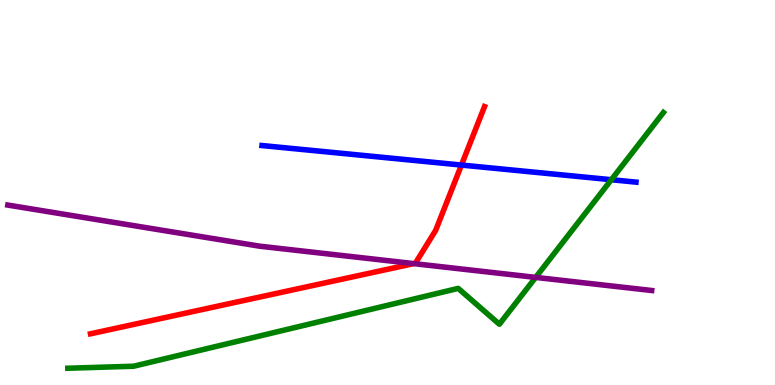[{'lines': ['blue', 'red'], 'intersections': [{'x': 5.95, 'y': 5.71}]}, {'lines': ['green', 'red'], 'intersections': []}, {'lines': ['purple', 'red'], 'intersections': [{'x': 5.34, 'y': 3.15}]}, {'lines': ['blue', 'green'], 'intersections': [{'x': 7.89, 'y': 5.33}]}, {'lines': ['blue', 'purple'], 'intersections': []}, {'lines': ['green', 'purple'], 'intersections': [{'x': 6.91, 'y': 2.8}]}]